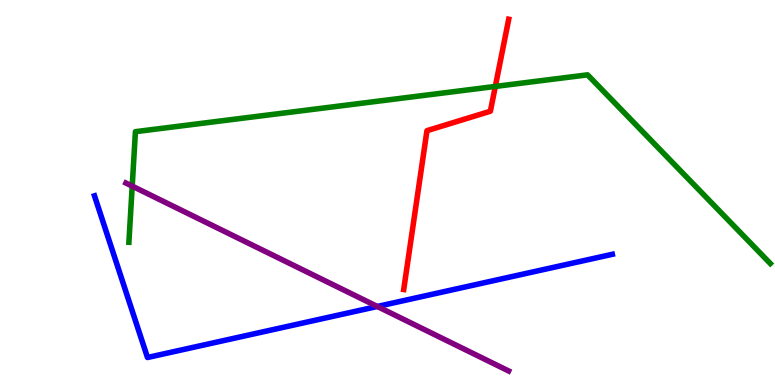[{'lines': ['blue', 'red'], 'intersections': []}, {'lines': ['green', 'red'], 'intersections': [{'x': 6.39, 'y': 7.75}]}, {'lines': ['purple', 'red'], 'intersections': []}, {'lines': ['blue', 'green'], 'intersections': []}, {'lines': ['blue', 'purple'], 'intersections': [{'x': 4.87, 'y': 2.04}]}, {'lines': ['green', 'purple'], 'intersections': [{'x': 1.71, 'y': 5.17}]}]